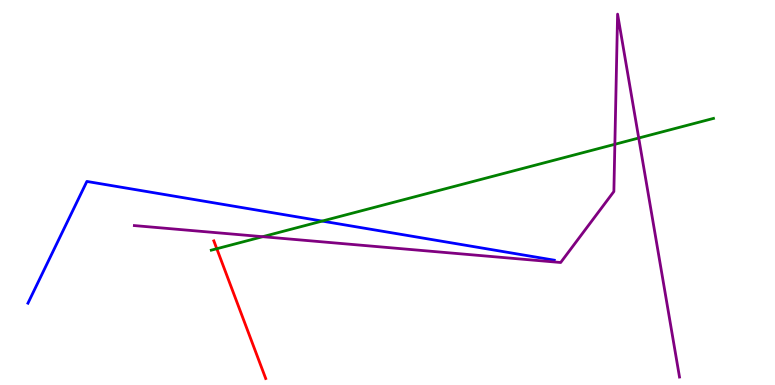[{'lines': ['blue', 'red'], 'intersections': []}, {'lines': ['green', 'red'], 'intersections': [{'x': 2.8, 'y': 3.54}]}, {'lines': ['purple', 'red'], 'intersections': []}, {'lines': ['blue', 'green'], 'intersections': [{'x': 4.16, 'y': 4.26}]}, {'lines': ['blue', 'purple'], 'intersections': []}, {'lines': ['green', 'purple'], 'intersections': [{'x': 3.39, 'y': 3.85}, {'x': 7.93, 'y': 6.25}, {'x': 8.24, 'y': 6.41}]}]